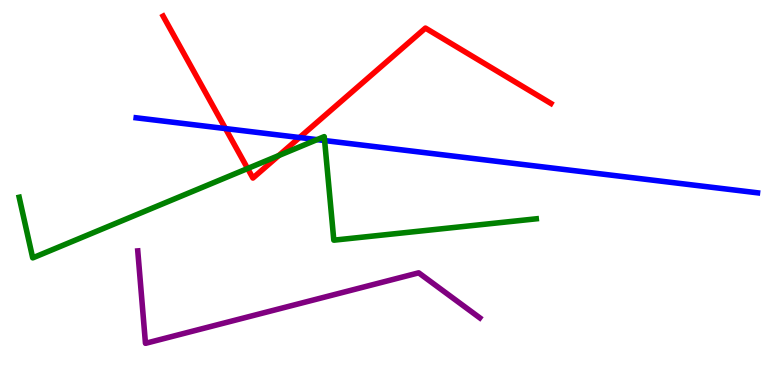[{'lines': ['blue', 'red'], 'intersections': [{'x': 2.91, 'y': 6.66}, {'x': 3.86, 'y': 6.43}]}, {'lines': ['green', 'red'], 'intersections': [{'x': 3.2, 'y': 5.62}, {'x': 3.6, 'y': 5.96}]}, {'lines': ['purple', 'red'], 'intersections': []}, {'lines': ['blue', 'green'], 'intersections': [{'x': 4.09, 'y': 6.37}, {'x': 4.19, 'y': 6.35}]}, {'lines': ['blue', 'purple'], 'intersections': []}, {'lines': ['green', 'purple'], 'intersections': []}]